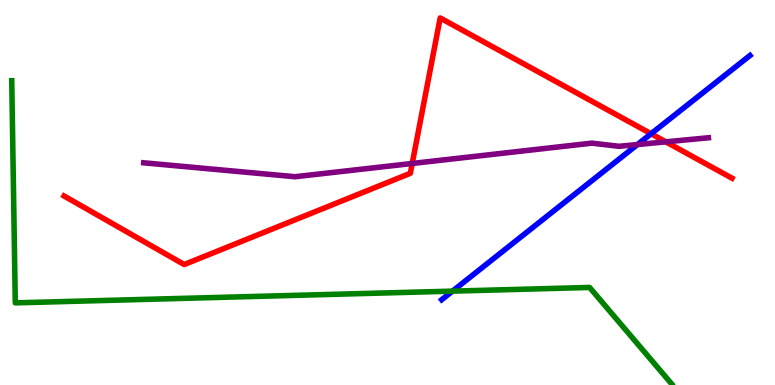[{'lines': ['blue', 'red'], 'intersections': [{'x': 8.4, 'y': 6.53}]}, {'lines': ['green', 'red'], 'intersections': []}, {'lines': ['purple', 'red'], 'intersections': [{'x': 5.32, 'y': 5.75}, {'x': 8.59, 'y': 6.32}]}, {'lines': ['blue', 'green'], 'intersections': [{'x': 5.84, 'y': 2.44}]}, {'lines': ['blue', 'purple'], 'intersections': [{'x': 8.23, 'y': 6.25}]}, {'lines': ['green', 'purple'], 'intersections': []}]